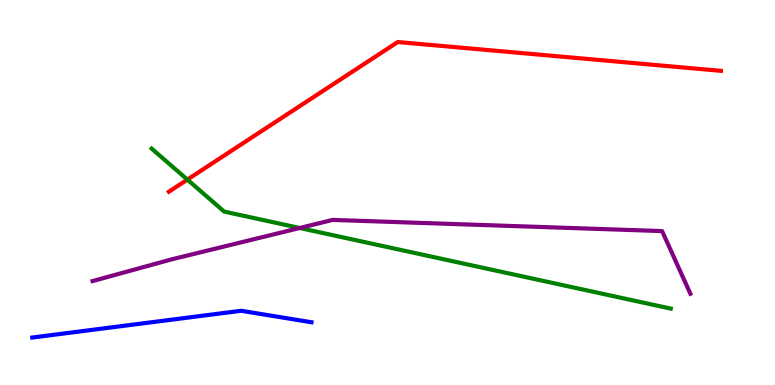[{'lines': ['blue', 'red'], 'intersections': []}, {'lines': ['green', 'red'], 'intersections': [{'x': 2.42, 'y': 5.33}]}, {'lines': ['purple', 'red'], 'intersections': []}, {'lines': ['blue', 'green'], 'intersections': []}, {'lines': ['blue', 'purple'], 'intersections': []}, {'lines': ['green', 'purple'], 'intersections': [{'x': 3.87, 'y': 4.08}]}]